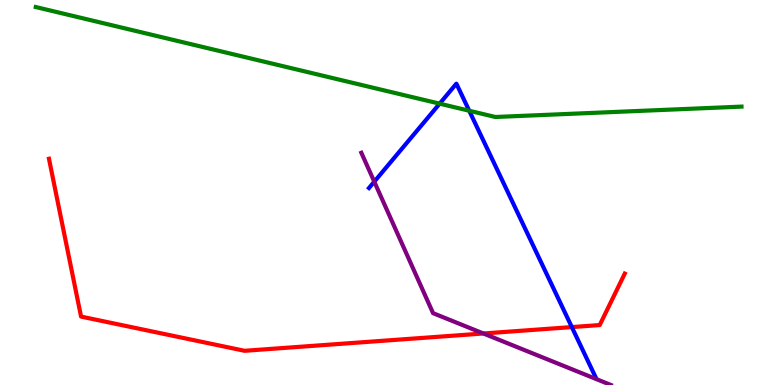[{'lines': ['blue', 'red'], 'intersections': [{'x': 7.38, 'y': 1.5}]}, {'lines': ['green', 'red'], 'intersections': []}, {'lines': ['purple', 'red'], 'intersections': [{'x': 6.24, 'y': 1.34}]}, {'lines': ['blue', 'green'], 'intersections': [{'x': 5.67, 'y': 7.31}, {'x': 6.05, 'y': 7.12}]}, {'lines': ['blue', 'purple'], 'intersections': [{'x': 4.83, 'y': 5.28}]}, {'lines': ['green', 'purple'], 'intersections': []}]